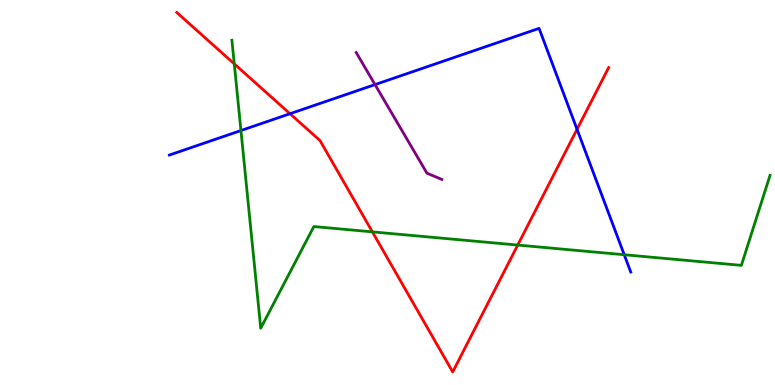[{'lines': ['blue', 'red'], 'intersections': [{'x': 3.74, 'y': 7.05}, {'x': 7.45, 'y': 6.64}]}, {'lines': ['green', 'red'], 'intersections': [{'x': 3.02, 'y': 8.34}, {'x': 4.8, 'y': 3.98}, {'x': 6.68, 'y': 3.63}]}, {'lines': ['purple', 'red'], 'intersections': []}, {'lines': ['blue', 'green'], 'intersections': [{'x': 3.11, 'y': 6.61}, {'x': 8.05, 'y': 3.38}]}, {'lines': ['blue', 'purple'], 'intersections': [{'x': 4.84, 'y': 7.8}]}, {'lines': ['green', 'purple'], 'intersections': []}]